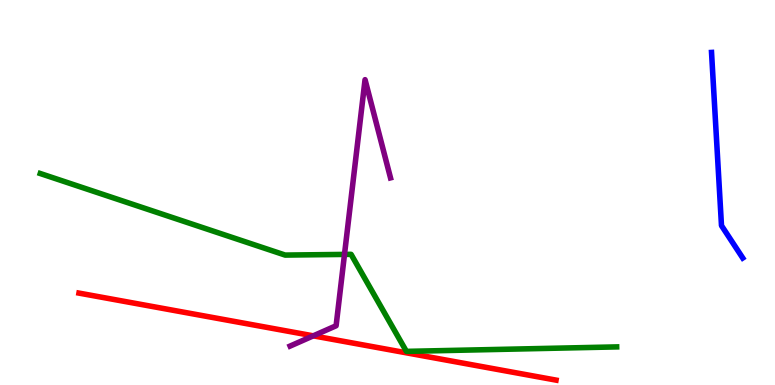[{'lines': ['blue', 'red'], 'intersections': []}, {'lines': ['green', 'red'], 'intersections': []}, {'lines': ['purple', 'red'], 'intersections': [{'x': 4.04, 'y': 1.28}]}, {'lines': ['blue', 'green'], 'intersections': []}, {'lines': ['blue', 'purple'], 'intersections': []}, {'lines': ['green', 'purple'], 'intersections': [{'x': 4.45, 'y': 3.39}]}]